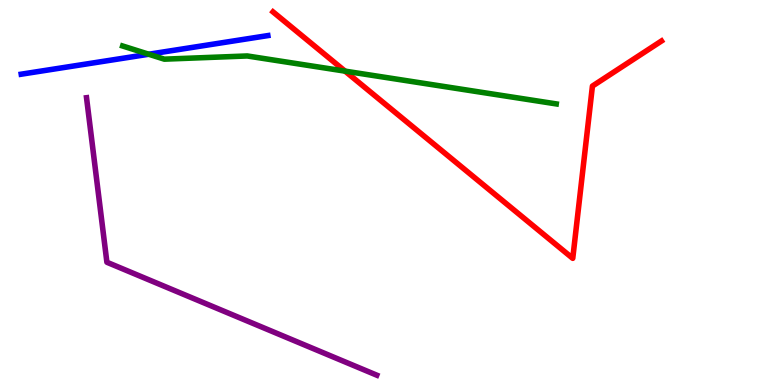[{'lines': ['blue', 'red'], 'intersections': []}, {'lines': ['green', 'red'], 'intersections': [{'x': 4.45, 'y': 8.15}]}, {'lines': ['purple', 'red'], 'intersections': []}, {'lines': ['blue', 'green'], 'intersections': [{'x': 1.92, 'y': 8.59}]}, {'lines': ['blue', 'purple'], 'intersections': []}, {'lines': ['green', 'purple'], 'intersections': []}]